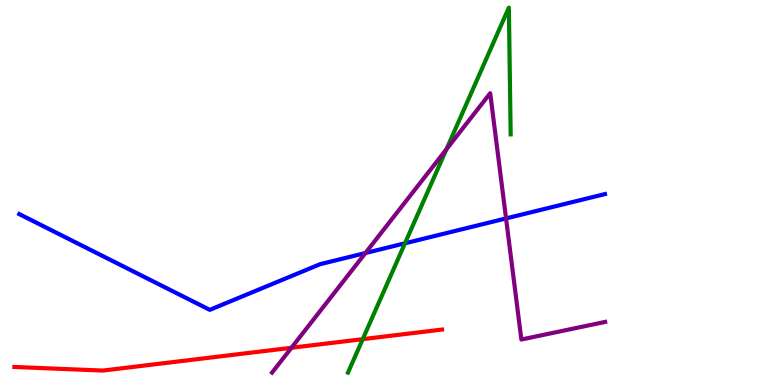[{'lines': ['blue', 'red'], 'intersections': []}, {'lines': ['green', 'red'], 'intersections': [{'x': 4.68, 'y': 1.19}]}, {'lines': ['purple', 'red'], 'intersections': [{'x': 3.76, 'y': 0.967}]}, {'lines': ['blue', 'green'], 'intersections': [{'x': 5.23, 'y': 3.68}]}, {'lines': ['blue', 'purple'], 'intersections': [{'x': 4.72, 'y': 3.43}, {'x': 6.53, 'y': 4.33}]}, {'lines': ['green', 'purple'], 'intersections': [{'x': 5.76, 'y': 6.12}]}]